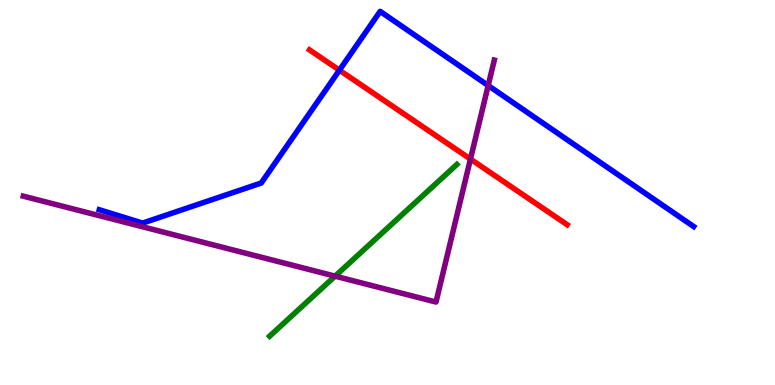[{'lines': ['blue', 'red'], 'intersections': [{'x': 4.38, 'y': 8.18}]}, {'lines': ['green', 'red'], 'intersections': []}, {'lines': ['purple', 'red'], 'intersections': [{'x': 6.07, 'y': 5.87}]}, {'lines': ['blue', 'green'], 'intersections': []}, {'lines': ['blue', 'purple'], 'intersections': [{'x': 6.3, 'y': 7.78}]}, {'lines': ['green', 'purple'], 'intersections': [{'x': 4.32, 'y': 2.83}]}]